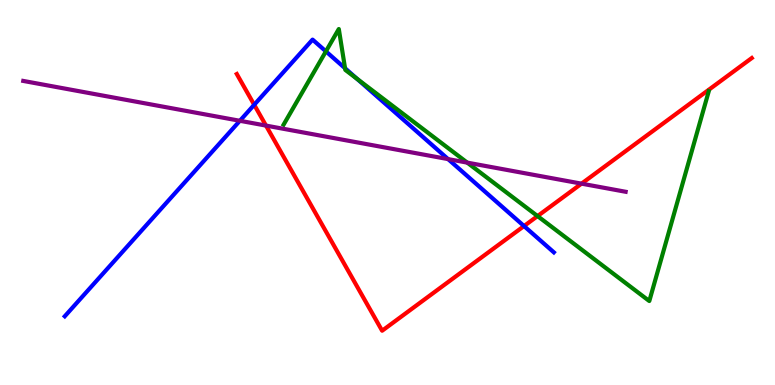[{'lines': ['blue', 'red'], 'intersections': [{'x': 3.28, 'y': 7.28}, {'x': 6.76, 'y': 4.13}]}, {'lines': ['green', 'red'], 'intersections': [{'x': 6.94, 'y': 4.39}]}, {'lines': ['purple', 'red'], 'intersections': [{'x': 3.43, 'y': 6.74}, {'x': 7.5, 'y': 5.23}]}, {'lines': ['blue', 'green'], 'intersections': [{'x': 4.21, 'y': 8.67}, {'x': 4.45, 'y': 8.23}, {'x': 4.61, 'y': 7.95}]}, {'lines': ['blue', 'purple'], 'intersections': [{'x': 3.1, 'y': 6.86}, {'x': 5.78, 'y': 5.87}]}, {'lines': ['green', 'purple'], 'intersections': [{'x': 6.03, 'y': 5.78}]}]